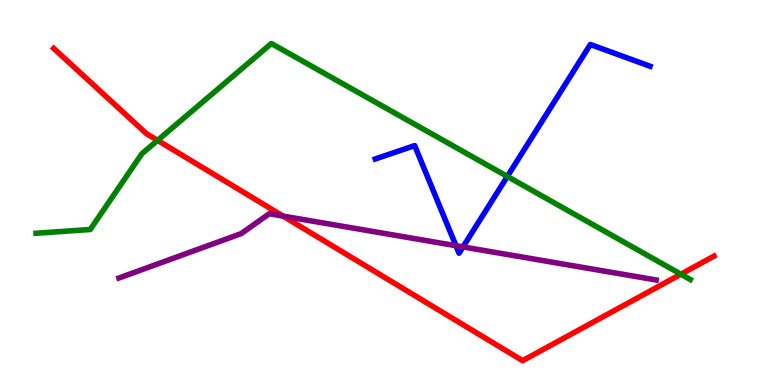[{'lines': ['blue', 'red'], 'intersections': []}, {'lines': ['green', 'red'], 'intersections': [{'x': 2.03, 'y': 6.35}, {'x': 8.79, 'y': 2.88}]}, {'lines': ['purple', 'red'], 'intersections': [{'x': 3.65, 'y': 4.39}]}, {'lines': ['blue', 'green'], 'intersections': [{'x': 6.55, 'y': 5.42}]}, {'lines': ['blue', 'purple'], 'intersections': [{'x': 5.88, 'y': 3.62}, {'x': 5.97, 'y': 3.59}]}, {'lines': ['green', 'purple'], 'intersections': []}]